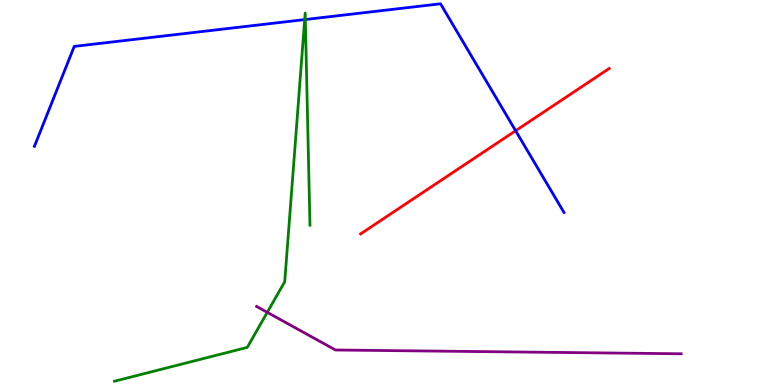[{'lines': ['blue', 'red'], 'intersections': [{'x': 6.65, 'y': 6.6}]}, {'lines': ['green', 'red'], 'intersections': []}, {'lines': ['purple', 'red'], 'intersections': []}, {'lines': ['blue', 'green'], 'intersections': [{'x': 3.93, 'y': 9.49}, {'x': 3.94, 'y': 9.49}]}, {'lines': ['blue', 'purple'], 'intersections': []}, {'lines': ['green', 'purple'], 'intersections': [{'x': 3.45, 'y': 1.89}]}]